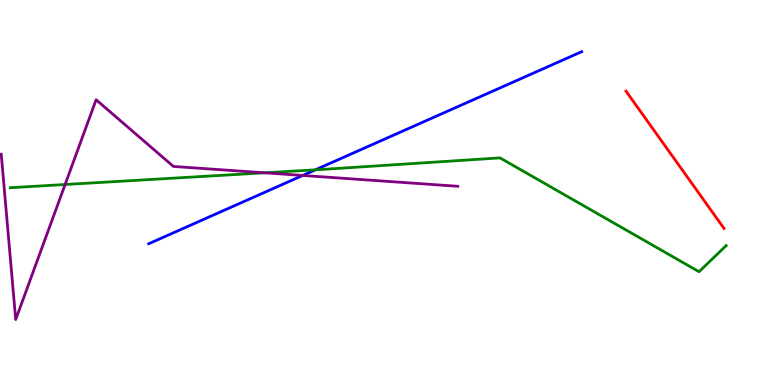[{'lines': ['blue', 'red'], 'intersections': []}, {'lines': ['green', 'red'], 'intersections': []}, {'lines': ['purple', 'red'], 'intersections': []}, {'lines': ['blue', 'green'], 'intersections': [{'x': 4.07, 'y': 5.59}]}, {'lines': ['blue', 'purple'], 'intersections': [{'x': 3.91, 'y': 5.44}]}, {'lines': ['green', 'purple'], 'intersections': [{'x': 0.84, 'y': 5.21}, {'x': 3.42, 'y': 5.51}]}]